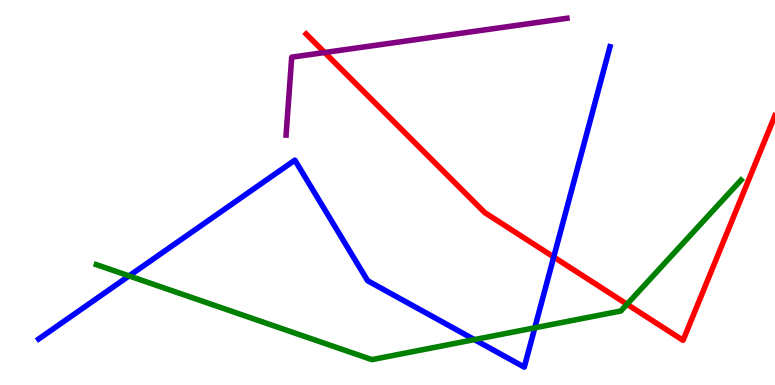[{'lines': ['blue', 'red'], 'intersections': [{'x': 7.14, 'y': 3.32}]}, {'lines': ['green', 'red'], 'intersections': [{'x': 8.09, 'y': 2.1}]}, {'lines': ['purple', 'red'], 'intersections': [{'x': 4.19, 'y': 8.64}]}, {'lines': ['blue', 'green'], 'intersections': [{'x': 1.67, 'y': 2.83}, {'x': 6.12, 'y': 1.18}, {'x': 6.9, 'y': 1.49}]}, {'lines': ['blue', 'purple'], 'intersections': []}, {'lines': ['green', 'purple'], 'intersections': []}]